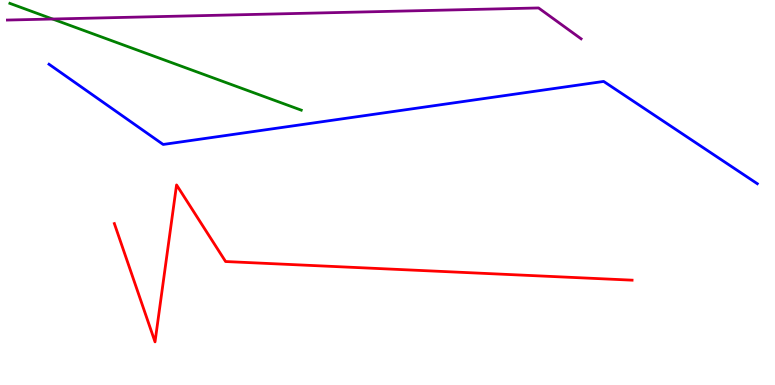[{'lines': ['blue', 'red'], 'intersections': []}, {'lines': ['green', 'red'], 'intersections': []}, {'lines': ['purple', 'red'], 'intersections': []}, {'lines': ['blue', 'green'], 'intersections': []}, {'lines': ['blue', 'purple'], 'intersections': []}, {'lines': ['green', 'purple'], 'intersections': [{'x': 0.679, 'y': 9.51}]}]